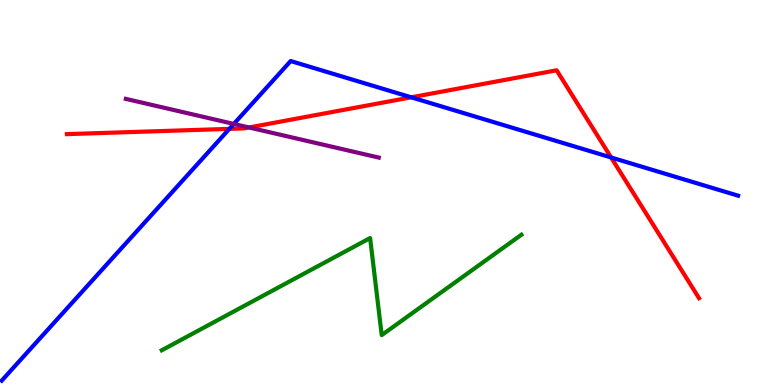[{'lines': ['blue', 'red'], 'intersections': [{'x': 2.96, 'y': 6.65}, {'x': 5.31, 'y': 7.47}, {'x': 7.89, 'y': 5.91}]}, {'lines': ['green', 'red'], 'intersections': []}, {'lines': ['purple', 'red'], 'intersections': [{'x': 3.21, 'y': 6.69}]}, {'lines': ['blue', 'green'], 'intersections': []}, {'lines': ['blue', 'purple'], 'intersections': [{'x': 3.02, 'y': 6.78}]}, {'lines': ['green', 'purple'], 'intersections': []}]